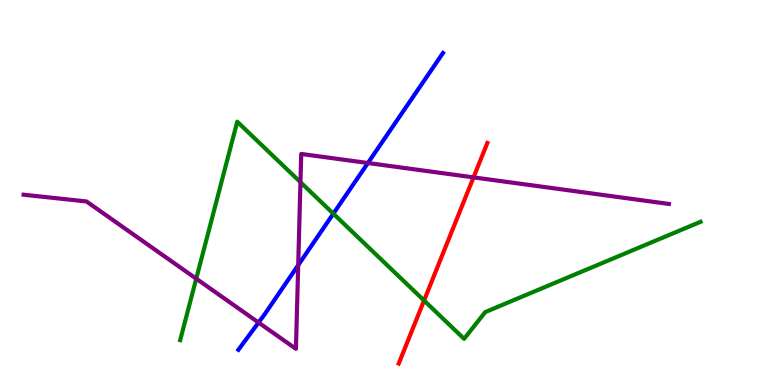[{'lines': ['blue', 'red'], 'intersections': []}, {'lines': ['green', 'red'], 'intersections': [{'x': 5.47, 'y': 2.19}]}, {'lines': ['purple', 'red'], 'intersections': [{'x': 6.11, 'y': 5.39}]}, {'lines': ['blue', 'green'], 'intersections': [{'x': 4.3, 'y': 4.45}]}, {'lines': ['blue', 'purple'], 'intersections': [{'x': 3.34, 'y': 1.62}, {'x': 3.85, 'y': 3.11}, {'x': 4.75, 'y': 5.77}]}, {'lines': ['green', 'purple'], 'intersections': [{'x': 2.53, 'y': 2.76}, {'x': 3.88, 'y': 5.27}]}]